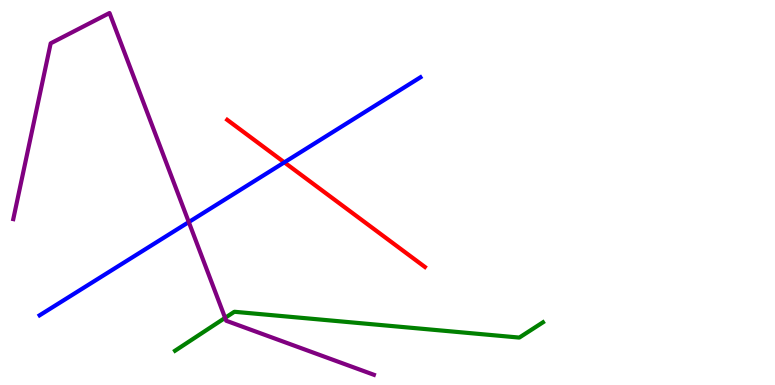[{'lines': ['blue', 'red'], 'intersections': [{'x': 3.67, 'y': 5.78}]}, {'lines': ['green', 'red'], 'intersections': []}, {'lines': ['purple', 'red'], 'intersections': []}, {'lines': ['blue', 'green'], 'intersections': []}, {'lines': ['blue', 'purple'], 'intersections': [{'x': 2.44, 'y': 4.23}]}, {'lines': ['green', 'purple'], 'intersections': [{'x': 2.9, 'y': 1.74}]}]